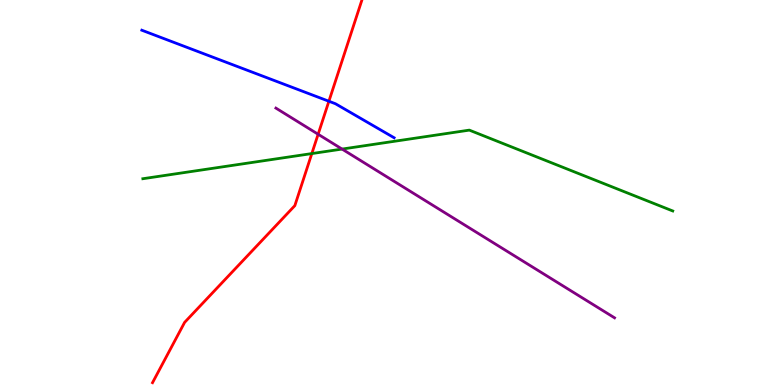[{'lines': ['blue', 'red'], 'intersections': [{'x': 4.24, 'y': 7.37}]}, {'lines': ['green', 'red'], 'intersections': [{'x': 4.02, 'y': 6.01}]}, {'lines': ['purple', 'red'], 'intersections': [{'x': 4.1, 'y': 6.51}]}, {'lines': ['blue', 'green'], 'intersections': []}, {'lines': ['blue', 'purple'], 'intersections': []}, {'lines': ['green', 'purple'], 'intersections': [{'x': 4.41, 'y': 6.13}]}]